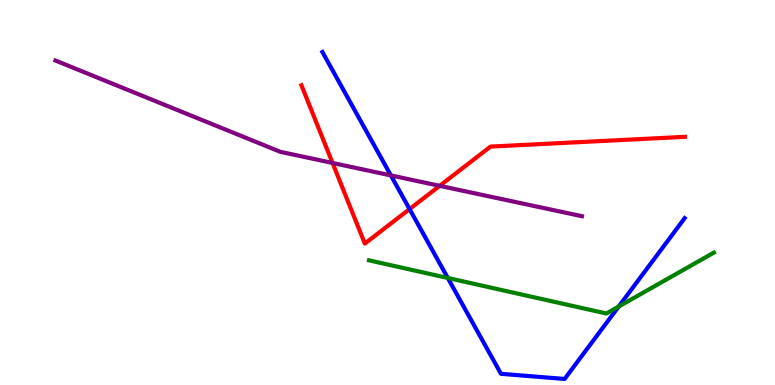[{'lines': ['blue', 'red'], 'intersections': [{'x': 5.28, 'y': 4.57}]}, {'lines': ['green', 'red'], 'intersections': []}, {'lines': ['purple', 'red'], 'intersections': [{'x': 4.29, 'y': 5.77}, {'x': 5.67, 'y': 5.17}]}, {'lines': ['blue', 'green'], 'intersections': [{'x': 5.78, 'y': 2.78}, {'x': 7.98, 'y': 2.04}]}, {'lines': ['blue', 'purple'], 'intersections': [{'x': 5.04, 'y': 5.44}]}, {'lines': ['green', 'purple'], 'intersections': []}]